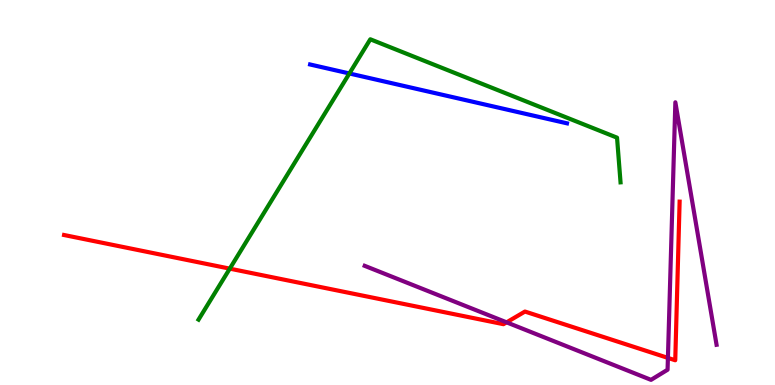[{'lines': ['blue', 'red'], 'intersections': []}, {'lines': ['green', 'red'], 'intersections': [{'x': 2.96, 'y': 3.02}]}, {'lines': ['purple', 'red'], 'intersections': [{'x': 6.54, 'y': 1.63}, {'x': 8.62, 'y': 0.704}]}, {'lines': ['blue', 'green'], 'intersections': [{'x': 4.51, 'y': 8.09}]}, {'lines': ['blue', 'purple'], 'intersections': []}, {'lines': ['green', 'purple'], 'intersections': []}]